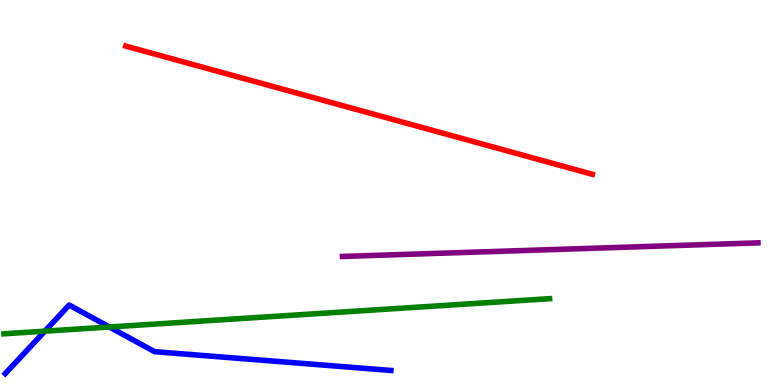[{'lines': ['blue', 'red'], 'intersections': []}, {'lines': ['green', 'red'], 'intersections': []}, {'lines': ['purple', 'red'], 'intersections': []}, {'lines': ['blue', 'green'], 'intersections': [{'x': 0.579, 'y': 1.4}, {'x': 1.41, 'y': 1.51}]}, {'lines': ['blue', 'purple'], 'intersections': []}, {'lines': ['green', 'purple'], 'intersections': []}]